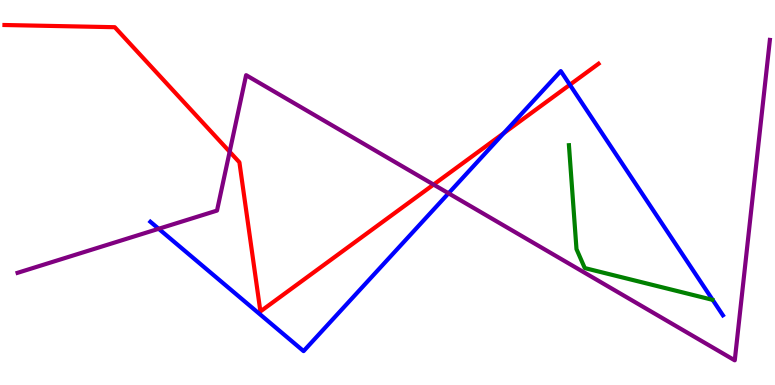[{'lines': ['blue', 'red'], 'intersections': [{'x': 6.5, 'y': 6.54}, {'x': 7.35, 'y': 7.8}]}, {'lines': ['green', 'red'], 'intersections': []}, {'lines': ['purple', 'red'], 'intersections': [{'x': 2.96, 'y': 6.06}, {'x': 5.59, 'y': 5.21}]}, {'lines': ['blue', 'green'], 'intersections': []}, {'lines': ['blue', 'purple'], 'intersections': [{'x': 2.05, 'y': 4.06}, {'x': 5.79, 'y': 4.98}]}, {'lines': ['green', 'purple'], 'intersections': []}]